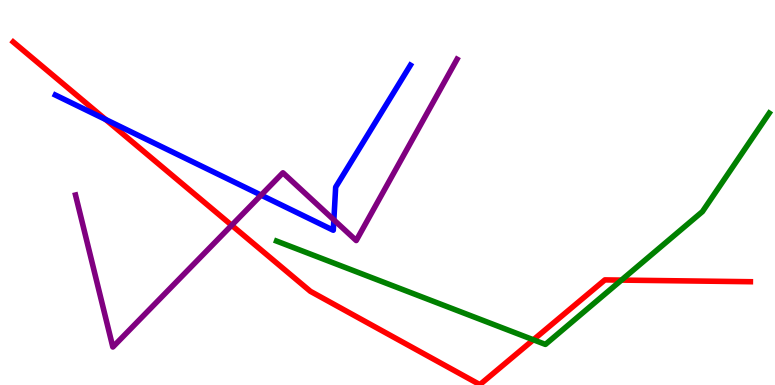[{'lines': ['blue', 'red'], 'intersections': [{'x': 1.36, 'y': 6.9}]}, {'lines': ['green', 'red'], 'intersections': [{'x': 6.88, 'y': 1.17}, {'x': 8.02, 'y': 2.72}]}, {'lines': ['purple', 'red'], 'intersections': [{'x': 2.99, 'y': 4.15}]}, {'lines': ['blue', 'green'], 'intersections': []}, {'lines': ['blue', 'purple'], 'intersections': [{'x': 3.37, 'y': 4.93}, {'x': 4.31, 'y': 4.29}]}, {'lines': ['green', 'purple'], 'intersections': []}]